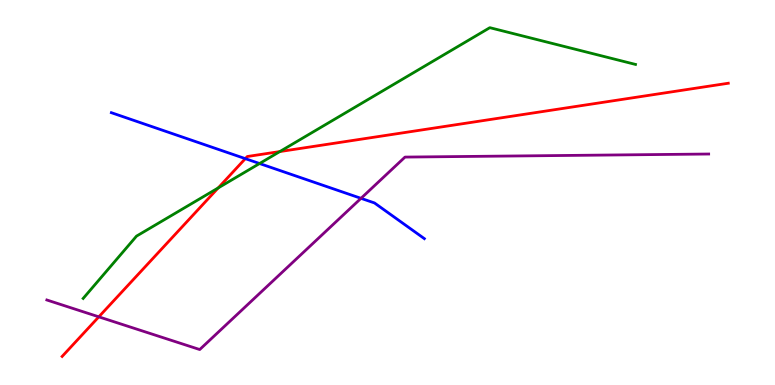[{'lines': ['blue', 'red'], 'intersections': [{'x': 3.17, 'y': 5.88}]}, {'lines': ['green', 'red'], 'intersections': [{'x': 2.82, 'y': 5.12}, {'x': 3.61, 'y': 6.06}]}, {'lines': ['purple', 'red'], 'intersections': [{'x': 1.28, 'y': 1.77}]}, {'lines': ['blue', 'green'], 'intersections': [{'x': 3.35, 'y': 5.75}]}, {'lines': ['blue', 'purple'], 'intersections': [{'x': 4.66, 'y': 4.85}]}, {'lines': ['green', 'purple'], 'intersections': []}]